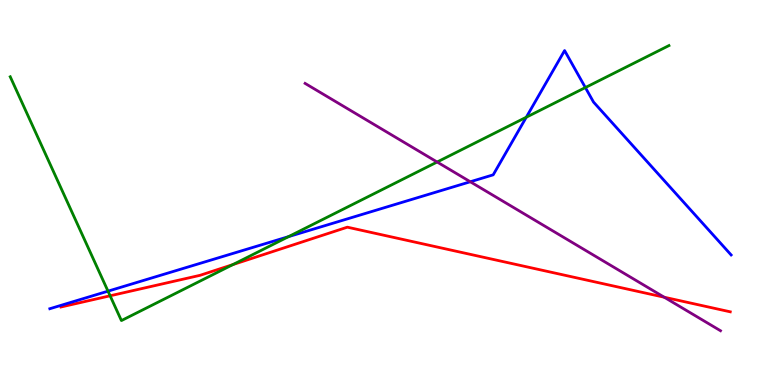[{'lines': ['blue', 'red'], 'intersections': []}, {'lines': ['green', 'red'], 'intersections': [{'x': 1.42, 'y': 2.32}, {'x': 3.01, 'y': 3.13}]}, {'lines': ['purple', 'red'], 'intersections': [{'x': 8.57, 'y': 2.28}]}, {'lines': ['blue', 'green'], 'intersections': [{'x': 1.39, 'y': 2.44}, {'x': 3.72, 'y': 3.85}, {'x': 6.79, 'y': 6.96}, {'x': 7.55, 'y': 7.73}]}, {'lines': ['blue', 'purple'], 'intersections': [{'x': 6.07, 'y': 5.28}]}, {'lines': ['green', 'purple'], 'intersections': [{'x': 5.64, 'y': 5.79}]}]